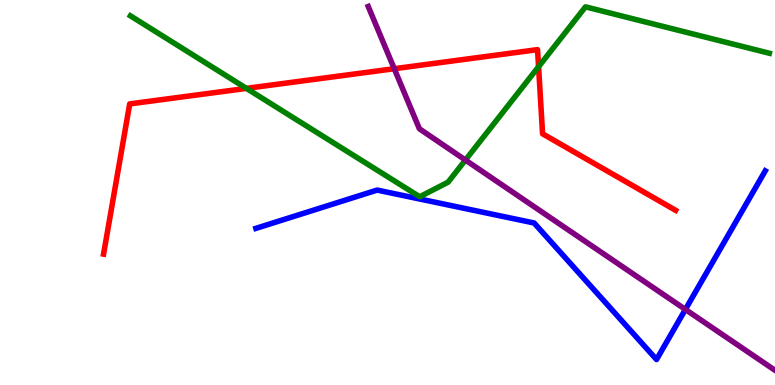[{'lines': ['blue', 'red'], 'intersections': []}, {'lines': ['green', 'red'], 'intersections': [{'x': 3.18, 'y': 7.7}, {'x': 6.95, 'y': 8.27}]}, {'lines': ['purple', 'red'], 'intersections': [{'x': 5.09, 'y': 8.22}]}, {'lines': ['blue', 'green'], 'intersections': []}, {'lines': ['blue', 'purple'], 'intersections': [{'x': 8.84, 'y': 1.96}]}, {'lines': ['green', 'purple'], 'intersections': [{'x': 6.01, 'y': 5.84}]}]